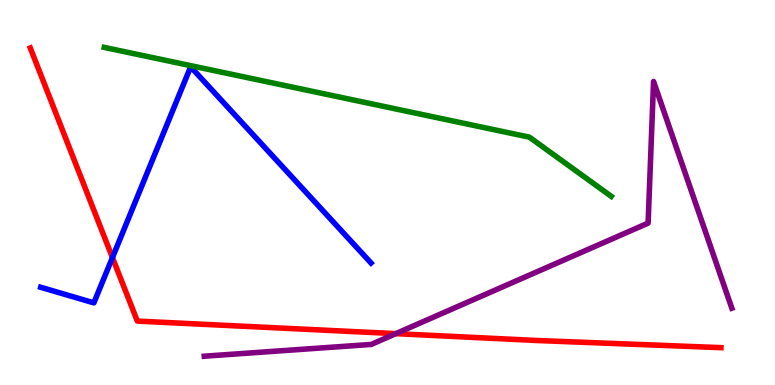[{'lines': ['blue', 'red'], 'intersections': [{'x': 1.45, 'y': 3.31}]}, {'lines': ['green', 'red'], 'intersections': []}, {'lines': ['purple', 'red'], 'intersections': [{'x': 5.11, 'y': 1.33}]}, {'lines': ['blue', 'green'], 'intersections': []}, {'lines': ['blue', 'purple'], 'intersections': []}, {'lines': ['green', 'purple'], 'intersections': []}]